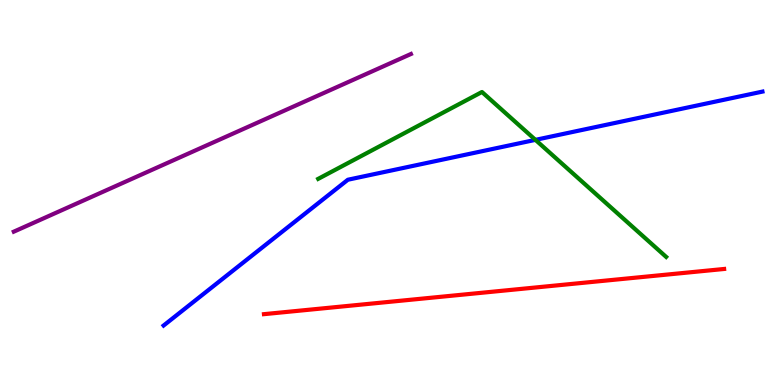[{'lines': ['blue', 'red'], 'intersections': []}, {'lines': ['green', 'red'], 'intersections': []}, {'lines': ['purple', 'red'], 'intersections': []}, {'lines': ['blue', 'green'], 'intersections': [{'x': 6.91, 'y': 6.37}]}, {'lines': ['blue', 'purple'], 'intersections': []}, {'lines': ['green', 'purple'], 'intersections': []}]